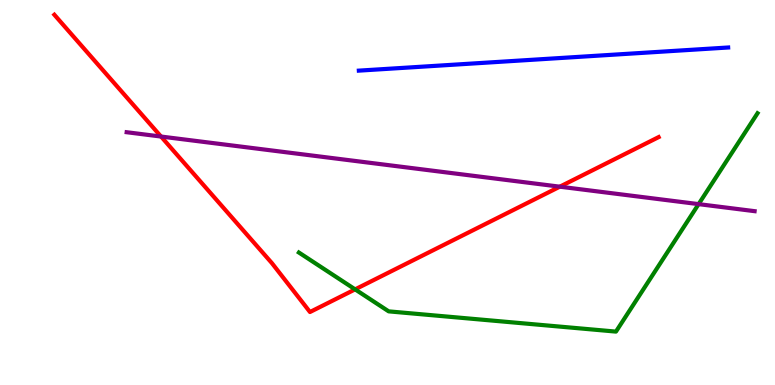[{'lines': ['blue', 'red'], 'intersections': []}, {'lines': ['green', 'red'], 'intersections': [{'x': 4.58, 'y': 2.48}]}, {'lines': ['purple', 'red'], 'intersections': [{'x': 2.08, 'y': 6.45}, {'x': 7.22, 'y': 5.15}]}, {'lines': ['blue', 'green'], 'intersections': []}, {'lines': ['blue', 'purple'], 'intersections': []}, {'lines': ['green', 'purple'], 'intersections': [{'x': 9.01, 'y': 4.7}]}]